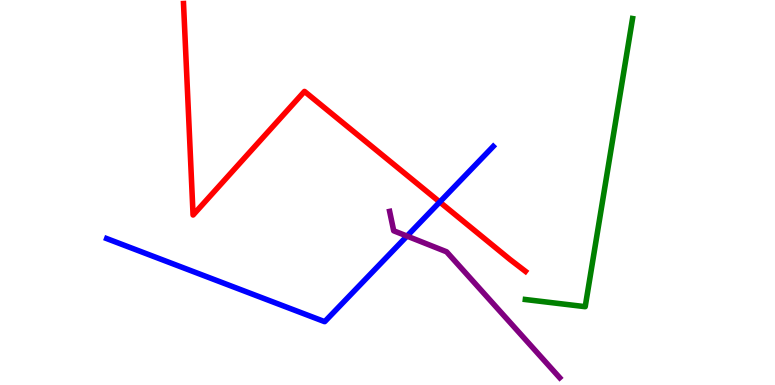[{'lines': ['blue', 'red'], 'intersections': [{'x': 5.67, 'y': 4.75}]}, {'lines': ['green', 'red'], 'intersections': []}, {'lines': ['purple', 'red'], 'intersections': []}, {'lines': ['blue', 'green'], 'intersections': []}, {'lines': ['blue', 'purple'], 'intersections': [{'x': 5.25, 'y': 3.87}]}, {'lines': ['green', 'purple'], 'intersections': []}]